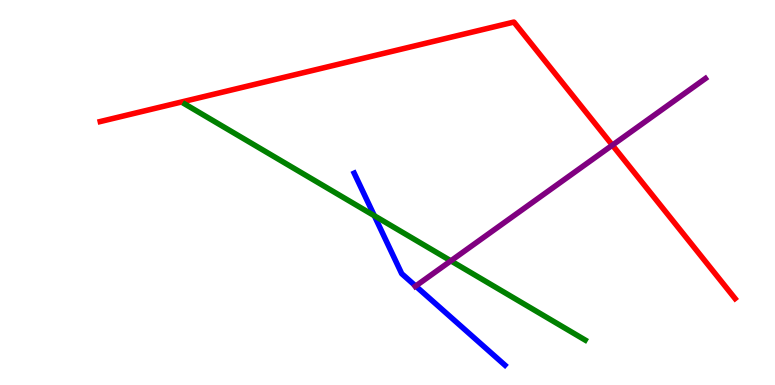[{'lines': ['blue', 'red'], 'intersections': []}, {'lines': ['green', 'red'], 'intersections': []}, {'lines': ['purple', 'red'], 'intersections': [{'x': 7.9, 'y': 6.23}]}, {'lines': ['blue', 'green'], 'intersections': [{'x': 4.83, 'y': 4.4}]}, {'lines': ['blue', 'purple'], 'intersections': [{'x': 5.36, 'y': 2.57}]}, {'lines': ['green', 'purple'], 'intersections': [{'x': 5.82, 'y': 3.22}]}]